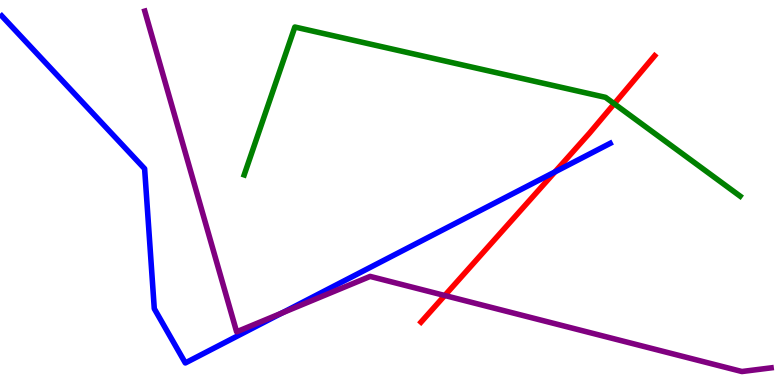[{'lines': ['blue', 'red'], 'intersections': [{'x': 7.16, 'y': 5.53}]}, {'lines': ['green', 'red'], 'intersections': [{'x': 7.93, 'y': 7.31}]}, {'lines': ['purple', 'red'], 'intersections': [{'x': 5.74, 'y': 2.32}]}, {'lines': ['blue', 'green'], 'intersections': []}, {'lines': ['blue', 'purple'], 'intersections': [{'x': 3.64, 'y': 1.87}]}, {'lines': ['green', 'purple'], 'intersections': []}]